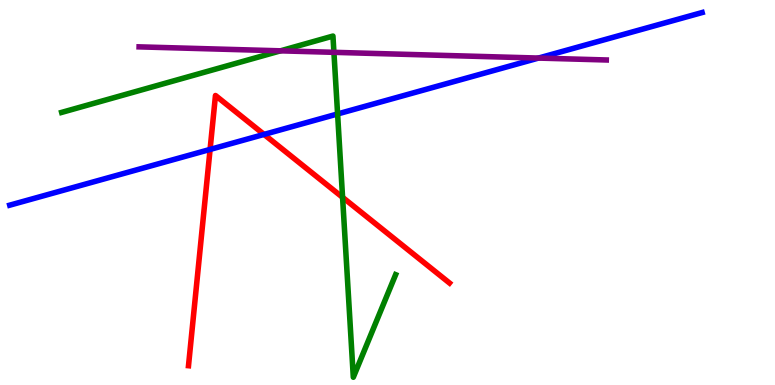[{'lines': ['blue', 'red'], 'intersections': [{'x': 2.71, 'y': 6.12}, {'x': 3.41, 'y': 6.51}]}, {'lines': ['green', 'red'], 'intersections': [{'x': 4.42, 'y': 4.87}]}, {'lines': ['purple', 'red'], 'intersections': []}, {'lines': ['blue', 'green'], 'intersections': [{'x': 4.36, 'y': 7.04}]}, {'lines': ['blue', 'purple'], 'intersections': [{'x': 6.95, 'y': 8.49}]}, {'lines': ['green', 'purple'], 'intersections': [{'x': 3.62, 'y': 8.68}, {'x': 4.31, 'y': 8.64}]}]